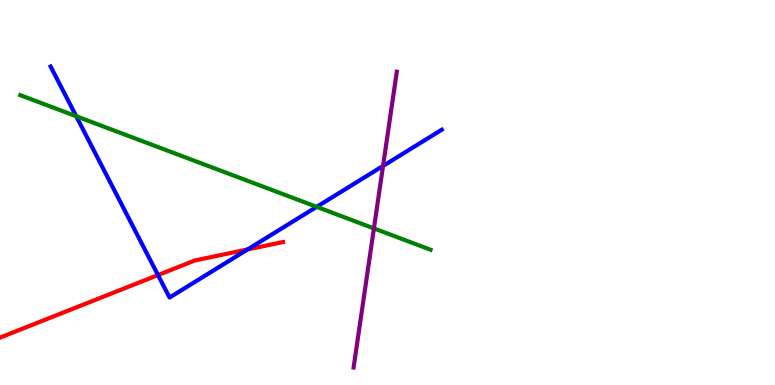[{'lines': ['blue', 'red'], 'intersections': [{'x': 2.04, 'y': 2.86}, {'x': 3.19, 'y': 3.52}]}, {'lines': ['green', 'red'], 'intersections': []}, {'lines': ['purple', 'red'], 'intersections': []}, {'lines': ['blue', 'green'], 'intersections': [{'x': 0.983, 'y': 6.98}, {'x': 4.09, 'y': 4.63}]}, {'lines': ['blue', 'purple'], 'intersections': [{'x': 4.94, 'y': 5.69}]}, {'lines': ['green', 'purple'], 'intersections': [{'x': 4.82, 'y': 4.07}]}]